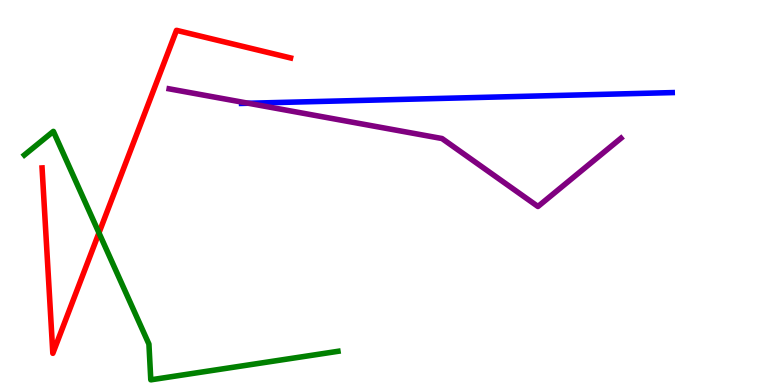[{'lines': ['blue', 'red'], 'intersections': []}, {'lines': ['green', 'red'], 'intersections': [{'x': 1.28, 'y': 3.95}]}, {'lines': ['purple', 'red'], 'intersections': []}, {'lines': ['blue', 'green'], 'intersections': []}, {'lines': ['blue', 'purple'], 'intersections': [{'x': 3.2, 'y': 7.32}]}, {'lines': ['green', 'purple'], 'intersections': []}]